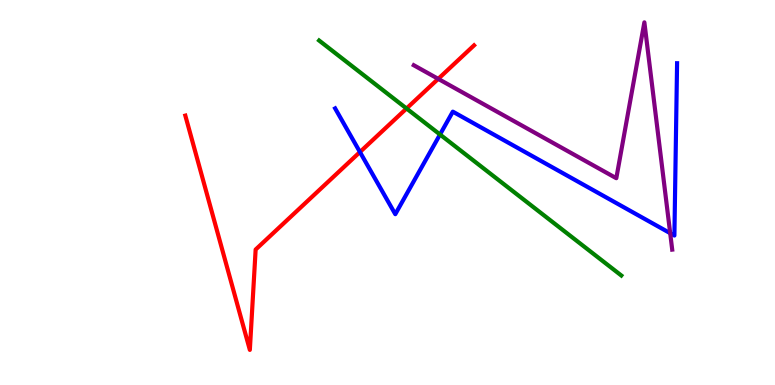[{'lines': ['blue', 'red'], 'intersections': [{'x': 4.64, 'y': 6.05}]}, {'lines': ['green', 'red'], 'intersections': [{'x': 5.25, 'y': 7.18}]}, {'lines': ['purple', 'red'], 'intersections': [{'x': 5.65, 'y': 7.95}]}, {'lines': ['blue', 'green'], 'intersections': [{'x': 5.68, 'y': 6.51}]}, {'lines': ['blue', 'purple'], 'intersections': [{'x': 8.65, 'y': 3.94}]}, {'lines': ['green', 'purple'], 'intersections': []}]